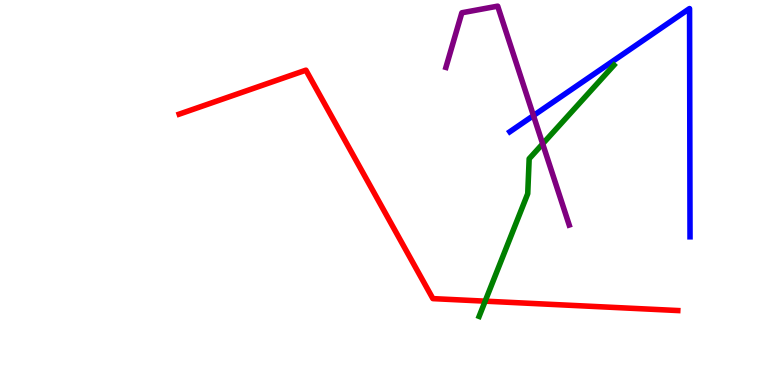[{'lines': ['blue', 'red'], 'intersections': []}, {'lines': ['green', 'red'], 'intersections': [{'x': 6.26, 'y': 2.18}]}, {'lines': ['purple', 'red'], 'intersections': []}, {'lines': ['blue', 'green'], 'intersections': []}, {'lines': ['blue', 'purple'], 'intersections': [{'x': 6.88, 'y': 7.0}]}, {'lines': ['green', 'purple'], 'intersections': [{'x': 7.0, 'y': 6.26}]}]